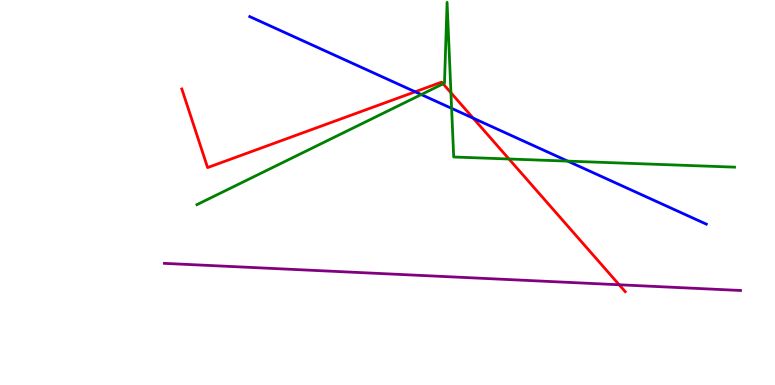[{'lines': ['blue', 'red'], 'intersections': [{'x': 5.36, 'y': 7.62}, {'x': 6.11, 'y': 6.93}]}, {'lines': ['green', 'red'], 'intersections': [{'x': 5.72, 'y': 7.82}, {'x': 5.82, 'y': 7.59}, {'x': 6.57, 'y': 5.87}]}, {'lines': ['purple', 'red'], 'intersections': [{'x': 7.99, 'y': 2.6}]}, {'lines': ['blue', 'green'], 'intersections': [{'x': 5.44, 'y': 7.54}, {'x': 5.83, 'y': 7.19}, {'x': 7.33, 'y': 5.82}]}, {'lines': ['blue', 'purple'], 'intersections': []}, {'lines': ['green', 'purple'], 'intersections': []}]